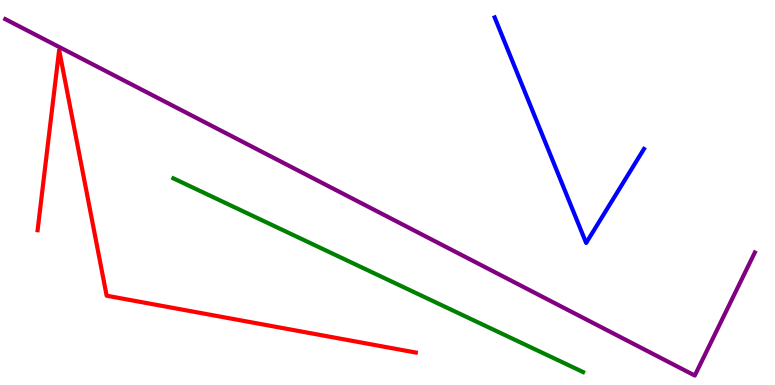[{'lines': ['blue', 'red'], 'intersections': []}, {'lines': ['green', 'red'], 'intersections': []}, {'lines': ['purple', 'red'], 'intersections': []}, {'lines': ['blue', 'green'], 'intersections': []}, {'lines': ['blue', 'purple'], 'intersections': []}, {'lines': ['green', 'purple'], 'intersections': []}]